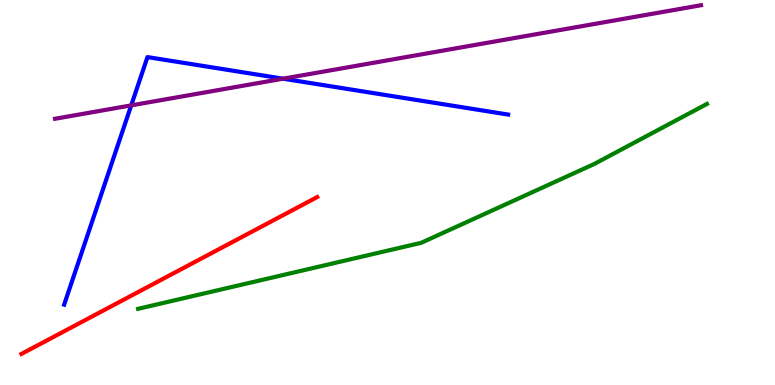[{'lines': ['blue', 'red'], 'intersections': []}, {'lines': ['green', 'red'], 'intersections': []}, {'lines': ['purple', 'red'], 'intersections': []}, {'lines': ['blue', 'green'], 'intersections': []}, {'lines': ['blue', 'purple'], 'intersections': [{'x': 1.69, 'y': 7.26}, {'x': 3.65, 'y': 7.96}]}, {'lines': ['green', 'purple'], 'intersections': []}]